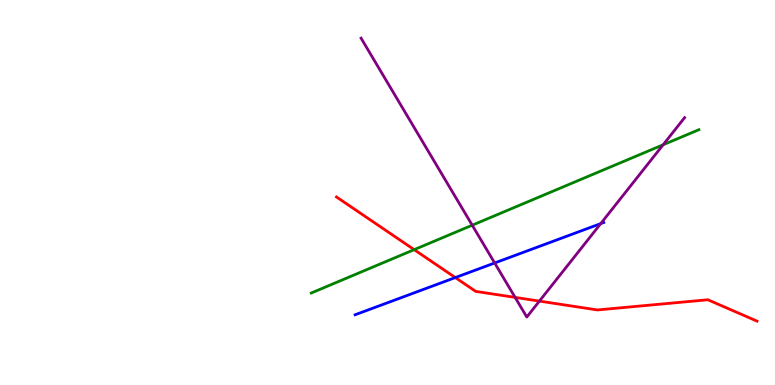[{'lines': ['blue', 'red'], 'intersections': [{'x': 5.88, 'y': 2.79}]}, {'lines': ['green', 'red'], 'intersections': [{'x': 5.34, 'y': 3.52}]}, {'lines': ['purple', 'red'], 'intersections': [{'x': 6.65, 'y': 2.28}, {'x': 6.96, 'y': 2.18}]}, {'lines': ['blue', 'green'], 'intersections': []}, {'lines': ['blue', 'purple'], 'intersections': [{'x': 6.38, 'y': 3.17}, {'x': 7.75, 'y': 4.19}]}, {'lines': ['green', 'purple'], 'intersections': [{'x': 6.09, 'y': 4.15}, {'x': 8.56, 'y': 6.24}]}]